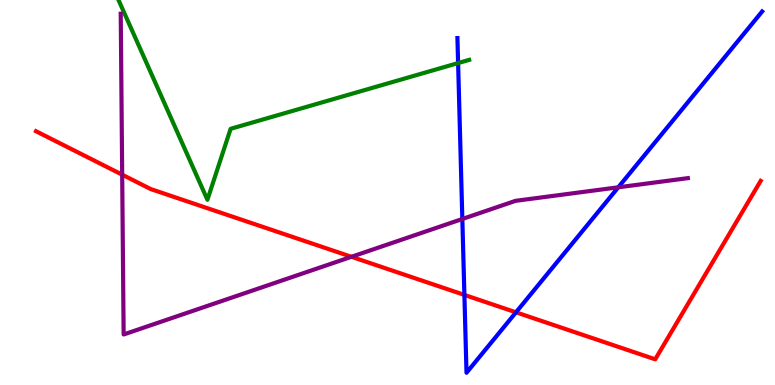[{'lines': ['blue', 'red'], 'intersections': [{'x': 5.99, 'y': 2.34}, {'x': 6.66, 'y': 1.89}]}, {'lines': ['green', 'red'], 'intersections': []}, {'lines': ['purple', 'red'], 'intersections': [{'x': 1.58, 'y': 5.46}, {'x': 4.53, 'y': 3.33}]}, {'lines': ['blue', 'green'], 'intersections': [{'x': 5.91, 'y': 8.36}]}, {'lines': ['blue', 'purple'], 'intersections': [{'x': 5.97, 'y': 4.31}, {'x': 7.98, 'y': 5.13}]}, {'lines': ['green', 'purple'], 'intersections': []}]